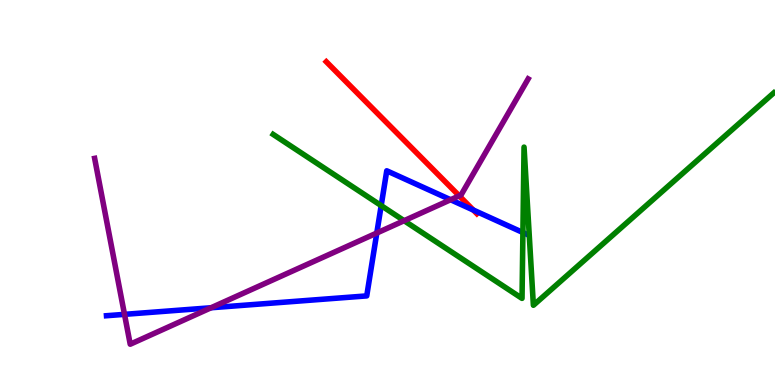[{'lines': ['blue', 'red'], 'intersections': [{'x': 6.11, 'y': 4.54}]}, {'lines': ['green', 'red'], 'intersections': []}, {'lines': ['purple', 'red'], 'intersections': [{'x': 5.93, 'y': 4.91}]}, {'lines': ['blue', 'green'], 'intersections': [{'x': 4.92, 'y': 4.66}, {'x': 6.75, 'y': 3.96}]}, {'lines': ['blue', 'purple'], 'intersections': [{'x': 1.61, 'y': 1.84}, {'x': 2.72, 'y': 2.01}, {'x': 4.86, 'y': 3.95}, {'x': 5.81, 'y': 4.81}]}, {'lines': ['green', 'purple'], 'intersections': [{'x': 5.21, 'y': 4.27}]}]